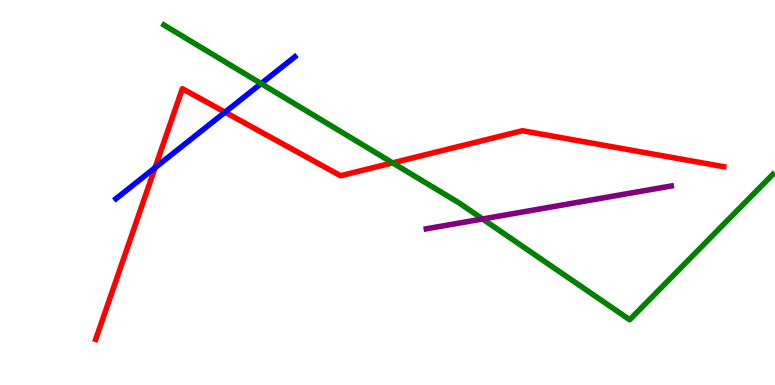[{'lines': ['blue', 'red'], 'intersections': [{'x': 2.0, 'y': 5.64}, {'x': 2.9, 'y': 7.09}]}, {'lines': ['green', 'red'], 'intersections': [{'x': 5.07, 'y': 5.77}]}, {'lines': ['purple', 'red'], 'intersections': []}, {'lines': ['blue', 'green'], 'intersections': [{'x': 3.37, 'y': 7.83}]}, {'lines': ['blue', 'purple'], 'intersections': []}, {'lines': ['green', 'purple'], 'intersections': [{'x': 6.23, 'y': 4.31}]}]